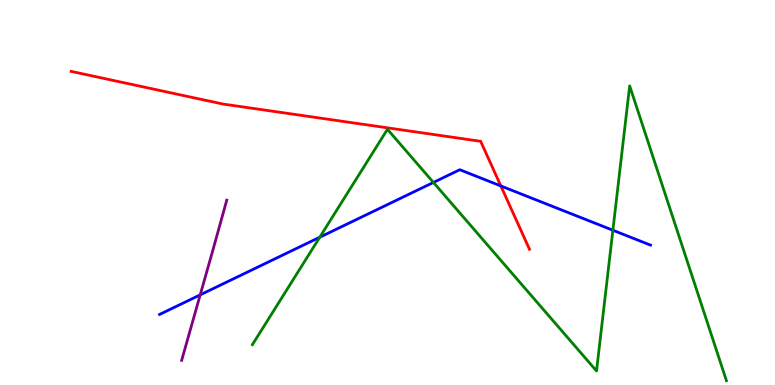[{'lines': ['blue', 'red'], 'intersections': [{'x': 6.46, 'y': 5.17}]}, {'lines': ['green', 'red'], 'intersections': []}, {'lines': ['purple', 'red'], 'intersections': []}, {'lines': ['blue', 'green'], 'intersections': [{'x': 4.13, 'y': 3.84}, {'x': 5.59, 'y': 5.26}, {'x': 7.91, 'y': 4.02}]}, {'lines': ['blue', 'purple'], 'intersections': [{'x': 2.58, 'y': 2.34}]}, {'lines': ['green', 'purple'], 'intersections': []}]